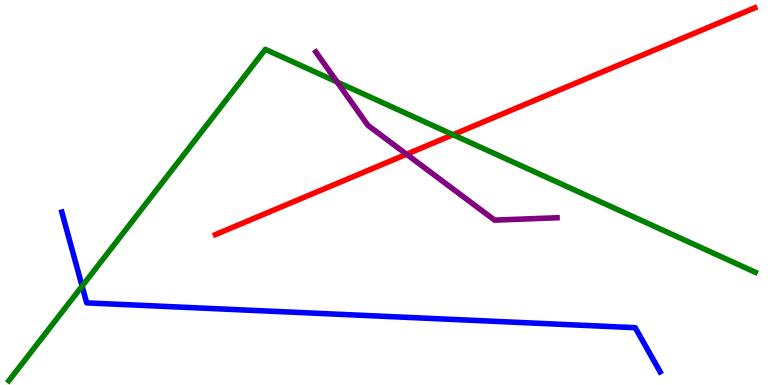[{'lines': ['blue', 'red'], 'intersections': []}, {'lines': ['green', 'red'], 'intersections': [{'x': 5.85, 'y': 6.5}]}, {'lines': ['purple', 'red'], 'intersections': [{'x': 5.25, 'y': 5.99}]}, {'lines': ['blue', 'green'], 'intersections': [{'x': 1.06, 'y': 2.57}]}, {'lines': ['blue', 'purple'], 'intersections': []}, {'lines': ['green', 'purple'], 'intersections': [{'x': 4.35, 'y': 7.87}]}]